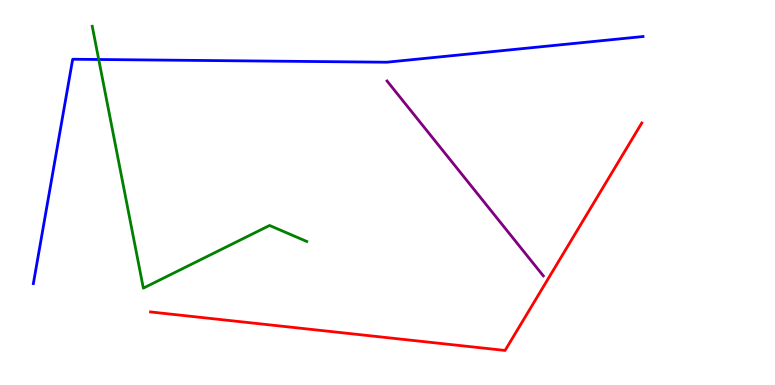[{'lines': ['blue', 'red'], 'intersections': []}, {'lines': ['green', 'red'], 'intersections': []}, {'lines': ['purple', 'red'], 'intersections': []}, {'lines': ['blue', 'green'], 'intersections': [{'x': 1.27, 'y': 8.45}]}, {'lines': ['blue', 'purple'], 'intersections': []}, {'lines': ['green', 'purple'], 'intersections': []}]